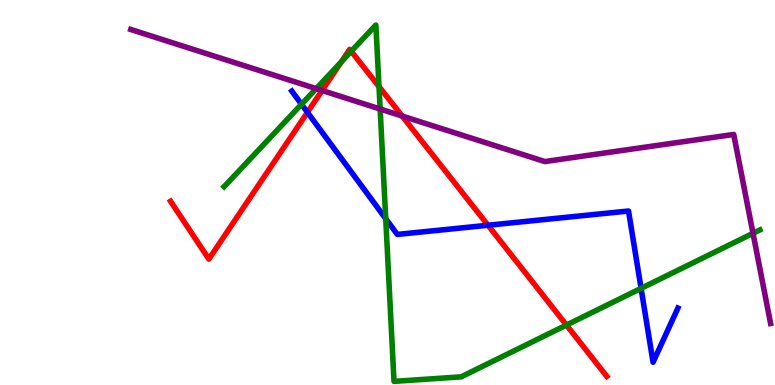[{'lines': ['blue', 'red'], 'intersections': [{'x': 3.97, 'y': 7.08}, {'x': 6.3, 'y': 4.15}]}, {'lines': ['green', 'red'], 'intersections': [{'x': 4.4, 'y': 8.39}, {'x': 4.53, 'y': 8.67}, {'x': 4.89, 'y': 7.75}, {'x': 7.31, 'y': 1.56}]}, {'lines': ['purple', 'red'], 'intersections': [{'x': 4.16, 'y': 7.65}, {'x': 5.19, 'y': 6.99}]}, {'lines': ['blue', 'green'], 'intersections': [{'x': 3.89, 'y': 7.29}, {'x': 4.98, 'y': 4.32}, {'x': 8.27, 'y': 2.51}]}, {'lines': ['blue', 'purple'], 'intersections': []}, {'lines': ['green', 'purple'], 'intersections': [{'x': 4.08, 'y': 7.7}, {'x': 4.91, 'y': 7.17}, {'x': 9.72, 'y': 3.94}]}]